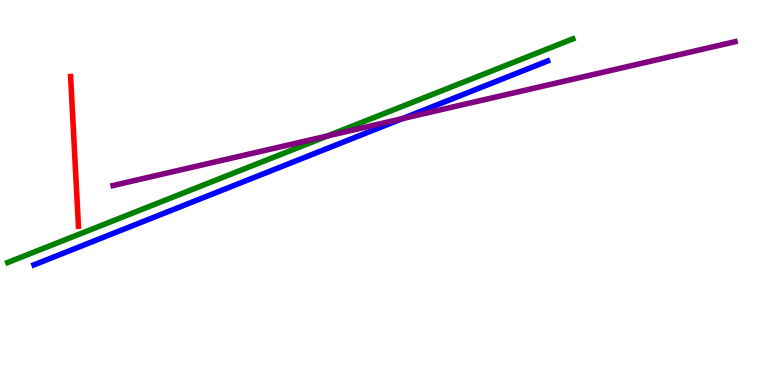[{'lines': ['blue', 'red'], 'intersections': []}, {'lines': ['green', 'red'], 'intersections': []}, {'lines': ['purple', 'red'], 'intersections': []}, {'lines': ['blue', 'green'], 'intersections': []}, {'lines': ['blue', 'purple'], 'intersections': [{'x': 5.19, 'y': 6.92}]}, {'lines': ['green', 'purple'], 'intersections': [{'x': 4.23, 'y': 6.47}]}]